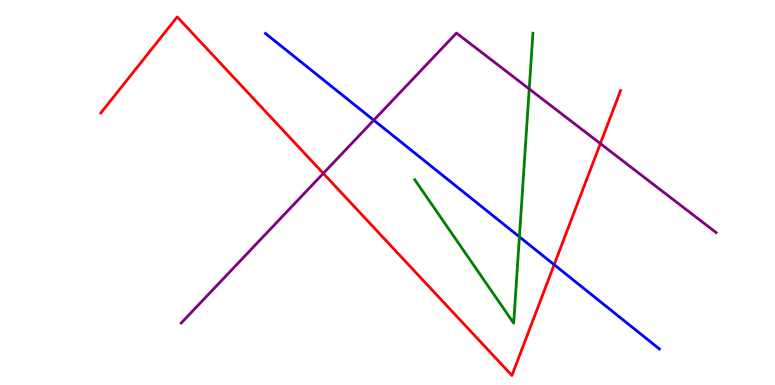[{'lines': ['blue', 'red'], 'intersections': [{'x': 7.15, 'y': 3.13}]}, {'lines': ['green', 'red'], 'intersections': []}, {'lines': ['purple', 'red'], 'intersections': [{'x': 4.17, 'y': 5.5}, {'x': 7.75, 'y': 6.27}]}, {'lines': ['blue', 'green'], 'intersections': [{'x': 6.7, 'y': 3.85}]}, {'lines': ['blue', 'purple'], 'intersections': [{'x': 4.82, 'y': 6.88}]}, {'lines': ['green', 'purple'], 'intersections': [{'x': 6.83, 'y': 7.69}]}]